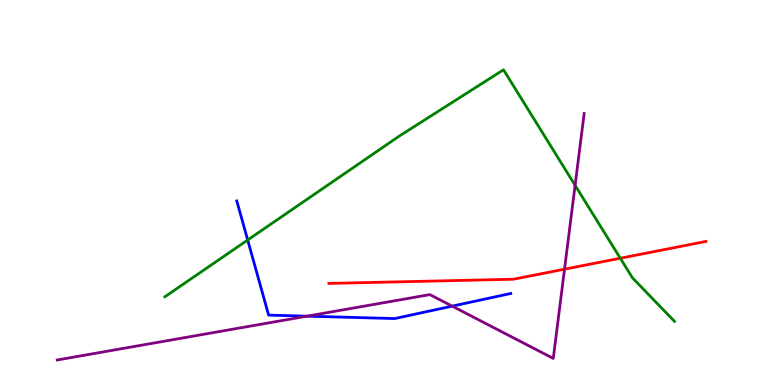[{'lines': ['blue', 'red'], 'intersections': []}, {'lines': ['green', 'red'], 'intersections': [{'x': 8.0, 'y': 3.29}]}, {'lines': ['purple', 'red'], 'intersections': [{'x': 7.28, 'y': 3.01}]}, {'lines': ['blue', 'green'], 'intersections': [{'x': 3.2, 'y': 3.77}]}, {'lines': ['blue', 'purple'], 'intersections': [{'x': 3.96, 'y': 1.79}, {'x': 5.83, 'y': 2.05}]}, {'lines': ['green', 'purple'], 'intersections': [{'x': 7.42, 'y': 5.19}]}]